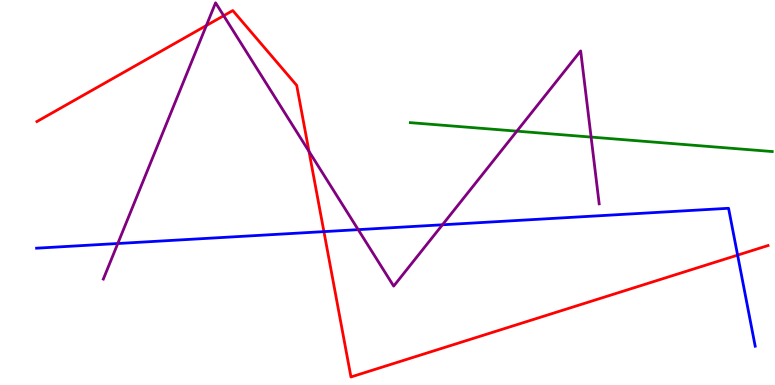[{'lines': ['blue', 'red'], 'intersections': [{'x': 4.18, 'y': 3.98}, {'x': 9.52, 'y': 3.37}]}, {'lines': ['green', 'red'], 'intersections': []}, {'lines': ['purple', 'red'], 'intersections': [{'x': 2.66, 'y': 9.34}, {'x': 2.89, 'y': 9.59}, {'x': 3.99, 'y': 6.07}]}, {'lines': ['blue', 'green'], 'intersections': []}, {'lines': ['blue', 'purple'], 'intersections': [{'x': 1.52, 'y': 3.68}, {'x': 4.62, 'y': 4.04}, {'x': 5.71, 'y': 4.16}]}, {'lines': ['green', 'purple'], 'intersections': [{'x': 6.67, 'y': 6.59}, {'x': 7.63, 'y': 6.44}]}]